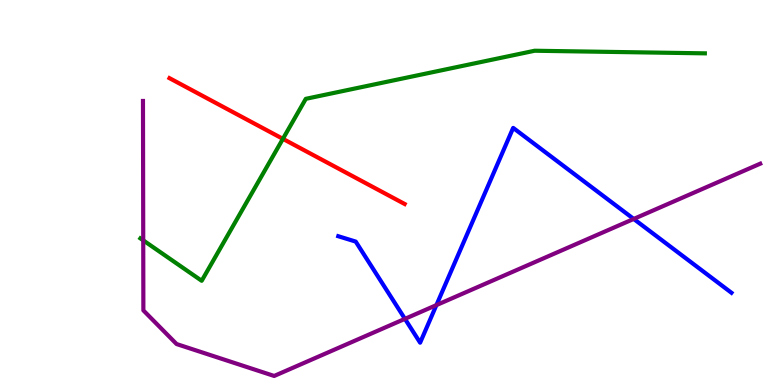[{'lines': ['blue', 'red'], 'intersections': []}, {'lines': ['green', 'red'], 'intersections': [{'x': 3.65, 'y': 6.39}]}, {'lines': ['purple', 'red'], 'intersections': []}, {'lines': ['blue', 'green'], 'intersections': []}, {'lines': ['blue', 'purple'], 'intersections': [{'x': 5.22, 'y': 1.72}, {'x': 5.63, 'y': 2.08}, {'x': 8.18, 'y': 4.31}]}, {'lines': ['green', 'purple'], 'intersections': [{'x': 1.85, 'y': 3.76}]}]